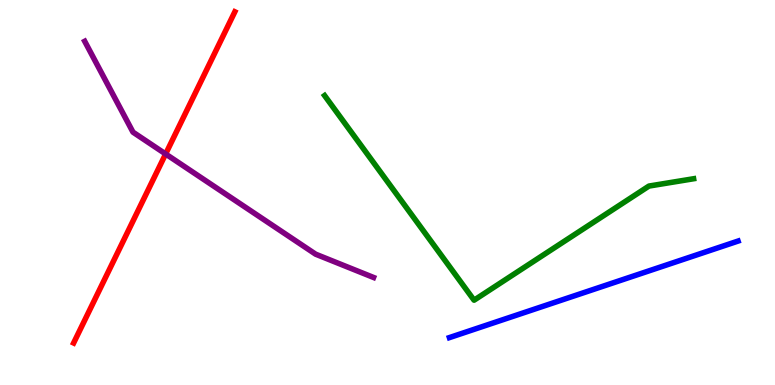[{'lines': ['blue', 'red'], 'intersections': []}, {'lines': ['green', 'red'], 'intersections': []}, {'lines': ['purple', 'red'], 'intersections': [{'x': 2.14, 'y': 6.0}]}, {'lines': ['blue', 'green'], 'intersections': []}, {'lines': ['blue', 'purple'], 'intersections': []}, {'lines': ['green', 'purple'], 'intersections': []}]